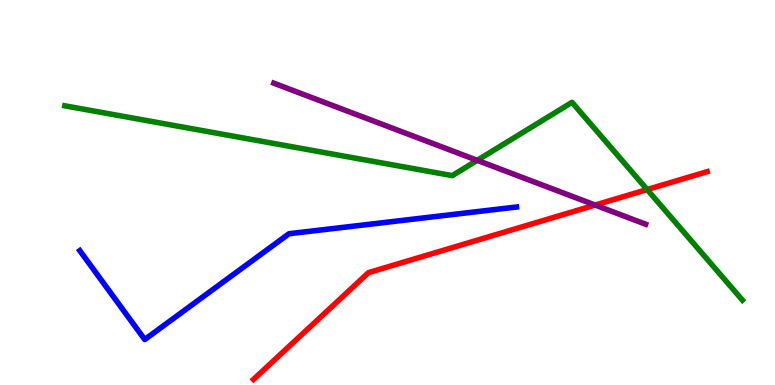[{'lines': ['blue', 'red'], 'intersections': []}, {'lines': ['green', 'red'], 'intersections': [{'x': 8.35, 'y': 5.08}]}, {'lines': ['purple', 'red'], 'intersections': [{'x': 7.68, 'y': 4.67}]}, {'lines': ['blue', 'green'], 'intersections': []}, {'lines': ['blue', 'purple'], 'intersections': []}, {'lines': ['green', 'purple'], 'intersections': [{'x': 6.16, 'y': 5.84}]}]